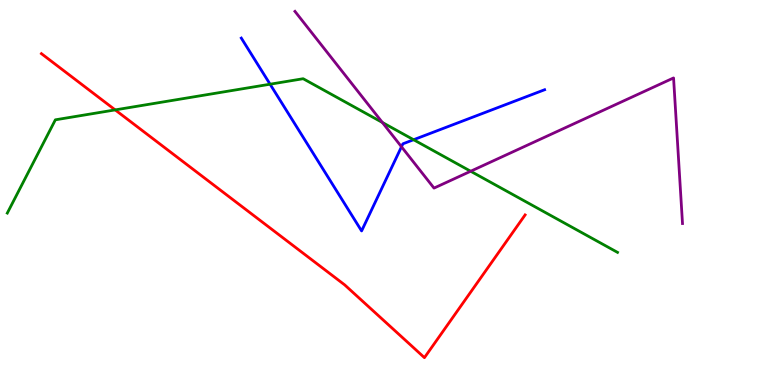[{'lines': ['blue', 'red'], 'intersections': []}, {'lines': ['green', 'red'], 'intersections': [{'x': 1.49, 'y': 7.15}]}, {'lines': ['purple', 'red'], 'intersections': []}, {'lines': ['blue', 'green'], 'intersections': [{'x': 3.48, 'y': 7.81}, {'x': 5.34, 'y': 6.37}]}, {'lines': ['blue', 'purple'], 'intersections': [{'x': 5.18, 'y': 6.19}]}, {'lines': ['green', 'purple'], 'intersections': [{'x': 4.93, 'y': 6.82}, {'x': 6.07, 'y': 5.55}]}]